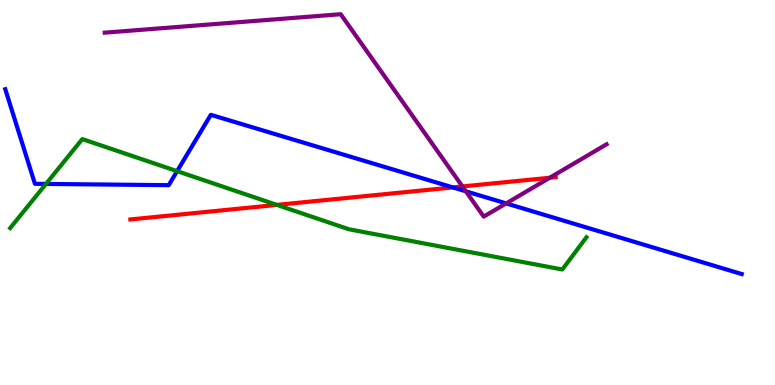[{'lines': ['blue', 'red'], 'intersections': [{'x': 5.84, 'y': 5.13}]}, {'lines': ['green', 'red'], 'intersections': [{'x': 3.57, 'y': 4.68}]}, {'lines': ['purple', 'red'], 'intersections': [{'x': 5.97, 'y': 5.16}, {'x': 7.09, 'y': 5.38}]}, {'lines': ['blue', 'green'], 'intersections': [{'x': 0.593, 'y': 5.22}, {'x': 2.29, 'y': 5.55}]}, {'lines': ['blue', 'purple'], 'intersections': [{'x': 6.01, 'y': 5.03}, {'x': 6.53, 'y': 4.72}]}, {'lines': ['green', 'purple'], 'intersections': []}]